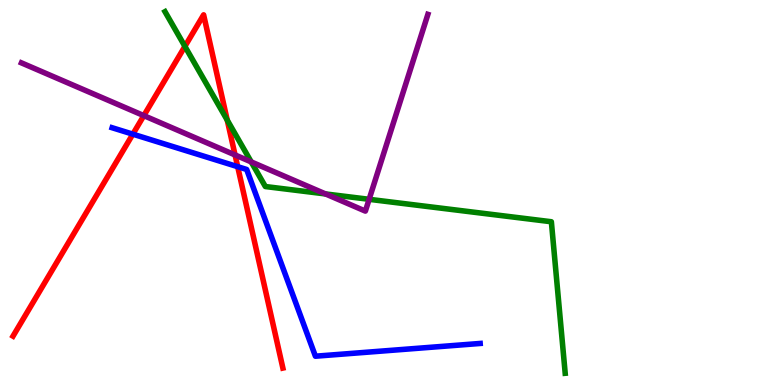[{'lines': ['blue', 'red'], 'intersections': [{'x': 1.71, 'y': 6.52}, {'x': 3.07, 'y': 5.67}]}, {'lines': ['green', 'red'], 'intersections': [{'x': 2.39, 'y': 8.8}, {'x': 2.93, 'y': 6.88}]}, {'lines': ['purple', 'red'], 'intersections': [{'x': 1.86, 'y': 7.0}, {'x': 3.03, 'y': 5.98}]}, {'lines': ['blue', 'green'], 'intersections': []}, {'lines': ['blue', 'purple'], 'intersections': []}, {'lines': ['green', 'purple'], 'intersections': [{'x': 3.24, 'y': 5.79}, {'x': 4.2, 'y': 4.96}, {'x': 4.76, 'y': 4.82}]}]